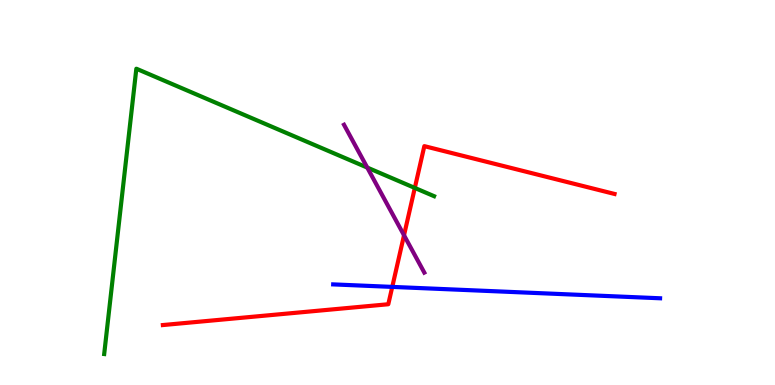[{'lines': ['blue', 'red'], 'intersections': [{'x': 5.06, 'y': 2.55}]}, {'lines': ['green', 'red'], 'intersections': [{'x': 5.35, 'y': 5.12}]}, {'lines': ['purple', 'red'], 'intersections': [{'x': 5.21, 'y': 3.89}]}, {'lines': ['blue', 'green'], 'intersections': []}, {'lines': ['blue', 'purple'], 'intersections': []}, {'lines': ['green', 'purple'], 'intersections': [{'x': 4.74, 'y': 5.65}]}]